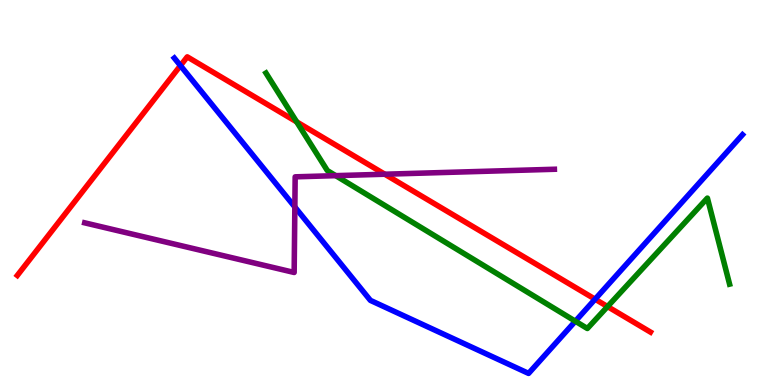[{'lines': ['blue', 'red'], 'intersections': [{'x': 2.33, 'y': 8.3}, {'x': 7.68, 'y': 2.23}]}, {'lines': ['green', 'red'], 'intersections': [{'x': 3.83, 'y': 6.83}, {'x': 7.84, 'y': 2.04}]}, {'lines': ['purple', 'red'], 'intersections': [{'x': 4.96, 'y': 5.47}]}, {'lines': ['blue', 'green'], 'intersections': [{'x': 7.42, 'y': 1.66}]}, {'lines': ['blue', 'purple'], 'intersections': [{'x': 3.8, 'y': 4.62}]}, {'lines': ['green', 'purple'], 'intersections': [{'x': 4.33, 'y': 5.44}]}]